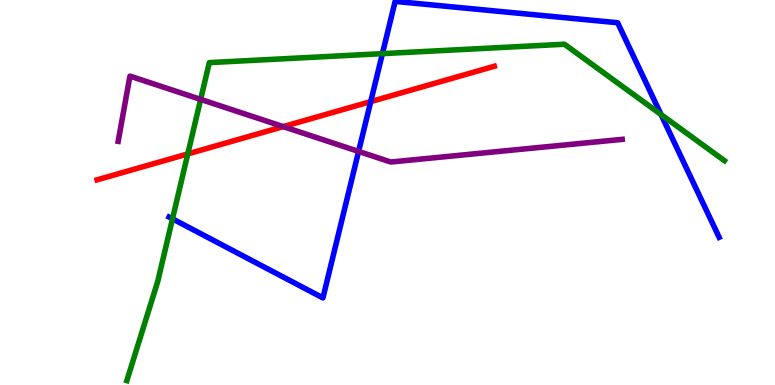[{'lines': ['blue', 'red'], 'intersections': [{'x': 4.78, 'y': 7.36}]}, {'lines': ['green', 'red'], 'intersections': [{'x': 2.42, 'y': 6.0}]}, {'lines': ['purple', 'red'], 'intersections': [{'x': 3.65, 'y': 6.71}]}, {'lines': ['blue', 'green'], 'intersections': [{'x': 2.23, 'y': 4.32}, {'x': 4.93, 'y': 8.61}, {'x': 8.53, 'y': 7.02}]}, {'lines': ['blue', 'purple'], 'intersections': [{'x': 4.63, 'y': 6.07}]}, {'lines': ['green', 'purple'], 'intersections': [{'x': 2.59, 'y': 7.42}]}]